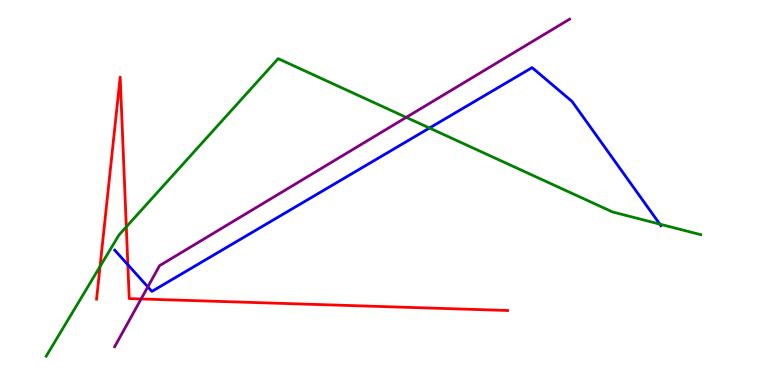[{'lines': ['blue', 'red'], 'intersections': [{'x': 1.65, 'y': 3.12}]}, {'lines': ['green', 'red'], 'intersections': [{'x': 1.29, 'y': 3.08}, {'x': 1.63, 'y': 4.11}]}, {'lines': ['purple', 'red'], 'intersections': [{'x': 1.82, 'y': 2.23}]}, {'lines': ['blue', 'green'], 'intersections': [{'x': 5.54, 'y': 6.67}, {'x': 8.51, 'y': 4.18}]}, {'lines': ['blue', 'purple'], 'intersections': [{'x': 1.91, 'y': 2.55}]}, {'lines': ['green', 'purple'], 'intersections': [{'x': 5.24, 'y': 6.95}]}]